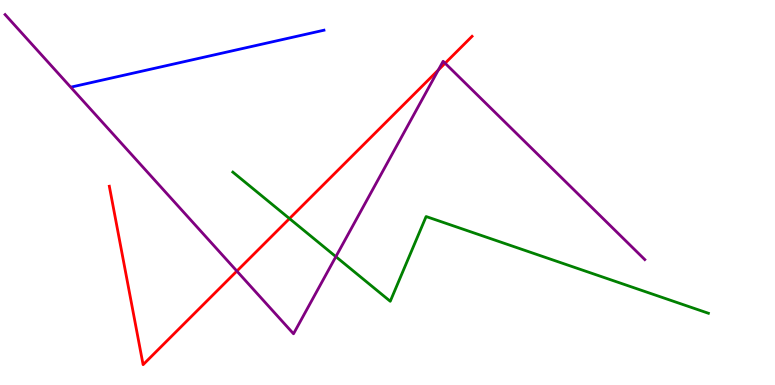[{'lines': ['blue', 'red'], 'intersections': []}, {'lines': ['green', 'red'], 'intersections': [{'x': 3.74, 'y': 4.32}]}, {'lines': ['purple', 'red'], 'intersections': [{'x': 3.06, 'y': 2.96}, {'x': 5.66, 'y': 8.18}, {'x': 5.74, 'y': 8.36}]}, {'lines': ['blue', 'green'], 'intersections': []}, {'lines': ['blue', 'purple'], 'intersections': []}, {'lines': ['green', 'purple'], 'intersections': [{'x': 4.33, 'y': 3.33}]}]